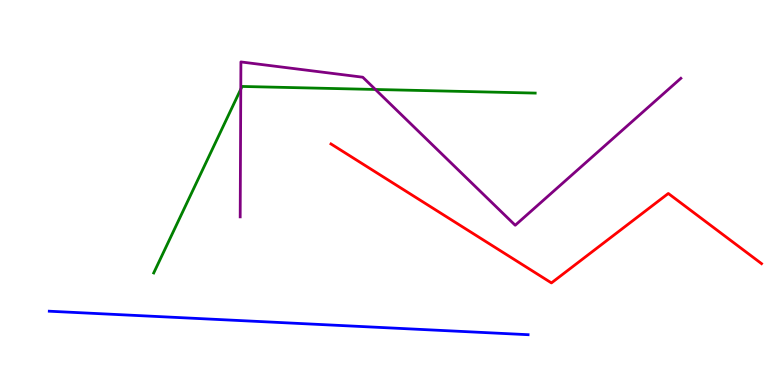[{'lines': ['blue', 'red'], 'intersections': []}, {'lines': ['green', 'red'], 'intersections': []}, {'lines': ['purple', 'red'], 'intersections': []}, {'lines': ['blue', 'green'], 'intersections': []}, {'lines': ['blue', 'purple'], 'intersections': []}, {'lines': ['green', 'purple'], 'intersections': [{'x': 3.11, 'y': 7.68}, {'x': 4.84, 'y': 7.68}]}]